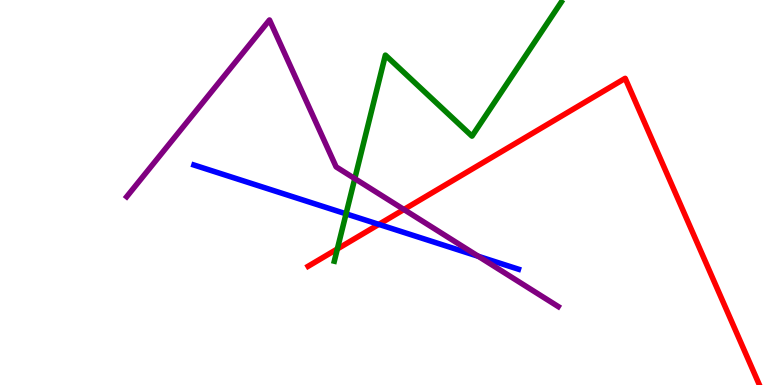[{'lines': ['blue', 'red'], 'intersections': [{'x': 4.89, 'y': 4.17}]}, {'lines': ['green', 'red'], 'intersections': [{'x': 4.35, 'y': 3.53}]}, {'lines': ['purple', 'red'], 'intersections': [{'x': 5.21, 'y': 4.56}]}, {'lines': ['blue', 'green'], 'intersections': [{'x': 4.47, 'y': 4.45}]}, {'lines': ['blue', 'purple'], 'intersections': [{'x': 6.17, 'y': 3.34}]}, {'lines': ['green', 'purple'], 'intersections': [{'x': 4.58, 'y': 5.36}]}]